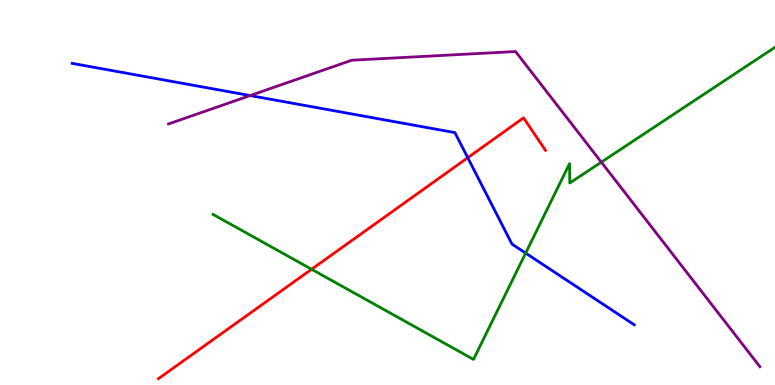[{'lines': ['blue', 'red'], 'intersections': [{'x': 6.04, 'y': 5.9}]}, {'lines': ['green', 'red'], 'intersections': [{'x': 4.02, 'y': 3.01}]}, {'lines': ['purple', 'red'], 'intersections': []}, {'lines': ['blue', 'green'], 'intersections': [{'x': 6.78, 'y': 3.43}]}, {'lines': ['blue', 'purple'], 'intersections': [{'x': 3.23, 'y': 7.52}]}, {'lines': ['green', 'purple'], 'intersections': [{'x': 7.76, 'y': 5.79}]}]